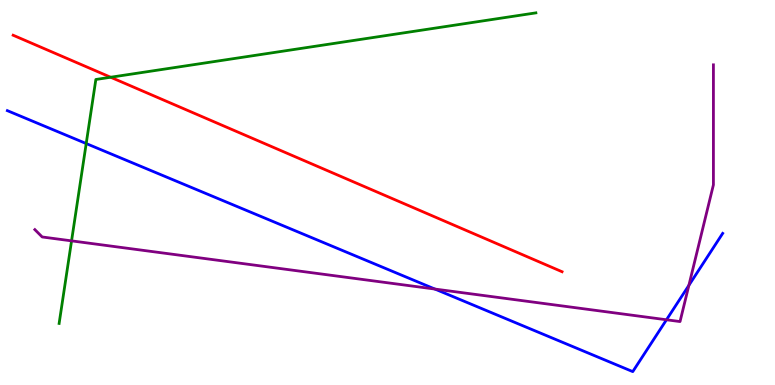[{'lines': ['blue', 'red'], 'intersections': []}, {'lines': ['green', 'red'], 'intersections': [{'x': 1.43, 'y': 7.99}]}, {'lines': ['purple', 'red'], 'intersections': []}, {'lines': ['blue', 'green'], 'intersections': [{'x': 1.11, 'y': 6.27}]}, {'lines': ['blue', 'purple'], 'intersections': [{'x': 5.61, 'y': 2.49}, {'x': 8.6, 'y': 1.69}, {'x': 8.89, 'y': 2.59}]}, {'lines': ['green', 'purple'], 'intersections': [{'x': 0.923, 'y': 3.74}]}]